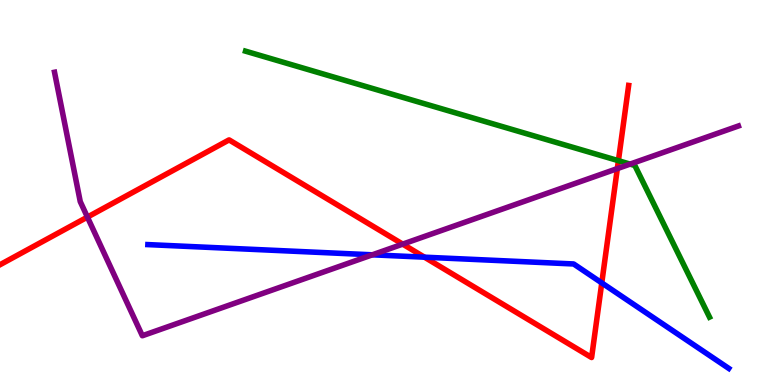[{'lines': ['blue', 'red'], 'intersections': [{'x': 5.48, 'y': 3.32}, {'x': 7.76, 'y': 2.65}]}, {'lines': ['green', 'red'], 'intersections': [{'x': 7.98, 'y': 5.83}]}, {'lines': ['purple', 'red'], 'intersections': [{'x': 1.13, 'y': 4.36}, {'x': 5.2, 'y': 3.66}, {'x': 7.97, 'y': 5.62}]}, {'lines': ['blue', 'green'], 'intersections': []}, {'lines': ['blue', 'purple'], 'intersections': [{'x': 4.8, 'y': 3.38}]}, {'lines': ['green', 'purple'], 'intersections': [{'x': 8.13, 'y': 5.74}]}]